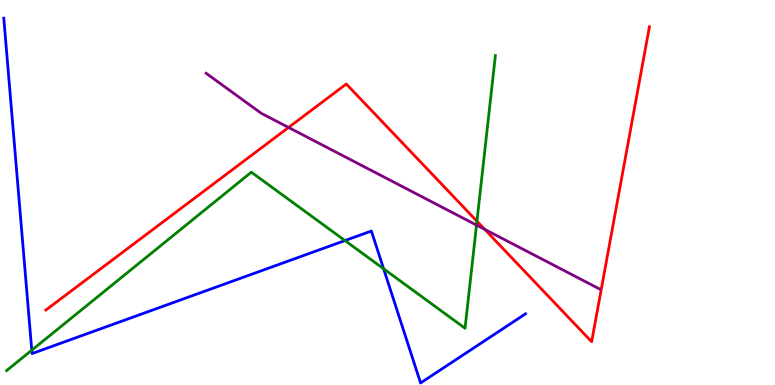[{'lines': ['blue', 'red'], 'intersections': []}, {'lines': ['green', 'red'], 'intersections': [{'x': 6.15, 'y': 4.25}]}, {'lines': ['purple', 'red'], 'intersections': [{'x': 3.72, 'y': 6.69}, {'x': 6.25, 'y': 4.04}]}, {'lines': ['blue', 'green'], 'intersections': [{'x': 0.41, 'y': 0.904}, {'x': 4.45, 'y': 3.75}, {'x': 4.95, 'y': 3.02}]}, {'lines': ['blue', 'purple'], 'intersections': []}, {'lines': ['green', 'purple'], 'intersections': [{'x': 6.15, 'y': 4.15}]}]